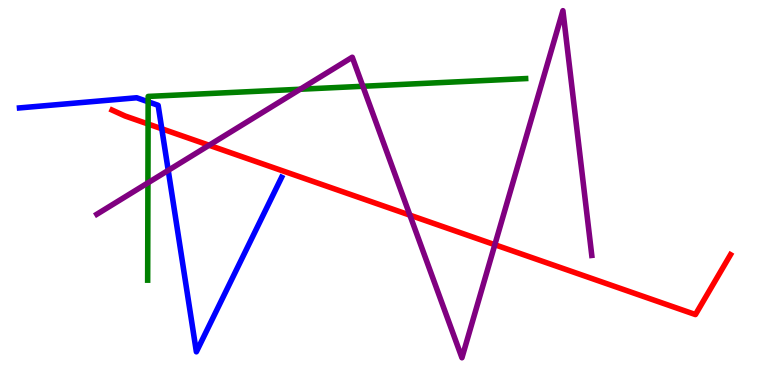[{'lines': ['blue', 'red'], 'intersections': [{'x': 2.09, 'y': 6.66}]}, {'lines': ['green', 'red'], 'intersections': [{'x': 1.91, 'y': 6.78}]}, {'lines': ['purple', 'red'], 'intersections': [{'x': 2.7, 'y': 6.23}, {'x': 5.29, 'y': 4.41}, {'x': 6.38, 'y': 3.64}]}, {'lines': ['blue', 'green'], 'intersections': [{'x': 1.91, 'y': 7.36}]}, {'lines': ['blue', 'purple'], 'intersections': [{'x': 2.17, 'y': 5.57}]}, {'lines': ['green', 'purple'], 'intersections': [{'x': 1.91, 'y': 5.25}, {'x': 3.87, 'y': 7.68}, {'x': 4.68, 'y': 7.76}]}]